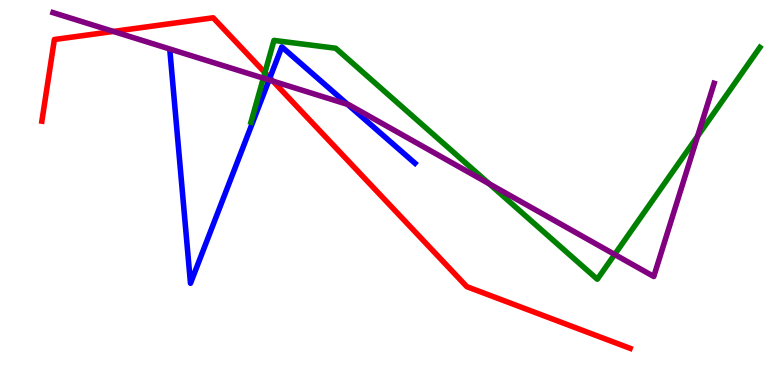[{'lines': ['blue', 'red'], 'intersections': [{'x': 3.48, 'y': 7.98}]}, {'lines': ['green', 'red'], 'intersections': [{'x': 3.42, 'y': 8.11}]}, {'lines': ['purple', 'red'], 'intersections': [{'x': 1.46, 'y': 9.18}, {'x': 3.52, 'y': 7.89}]}, {'lines': ['blue', 'green'], 'intersections': []}, {'lines': ['blue', 'purple'], 'intersections': [{'x': 3.47, 'y': 7.92}, {'x': 4.49, 'y': 7.29}]}, {'lines': ['green', 'purple'], 'intersections': [{'x': 3.4, 'y': 7.97}, {'x': 6.31, 'y': 5.23}, {'x': 7.93, 'y': 3.39}, {'x': 9.0, 'y': 6.46}]}]